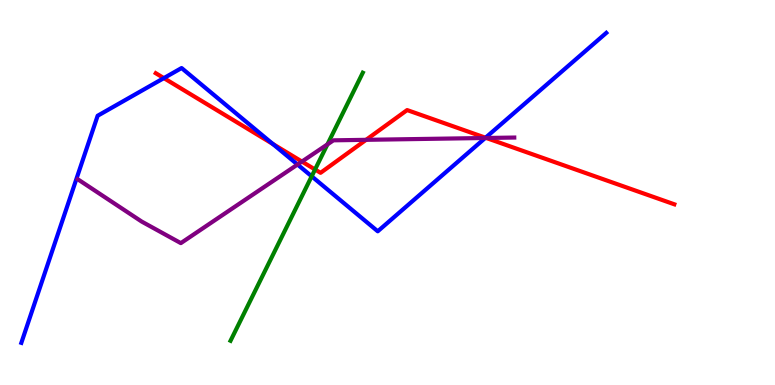[{'lines': ['blue', 'red'], 'intersections': [{'x': 2.11, 'y': 7.97}, {'x': 3.52, 'y': 6.26}, {'x': 6.26, 'y': 6.42}]}, {'lines': ['green', 'red'], 'intersections': [{'x': 4.07, 'y': 5.6}]}, {'lines': ['purple', 'red'], 'intersections': [{'x': 3.9, 'y': 5.8}, {'x': 4.72, 'y': 6.37}, {'x': 6.27, 'y': 6.42}]}, {'lines': ['blue', 'green'], 'intersections': [{'x': 4.02, 'y': 5.42}]}, {'lines': ['blue', 'purple'], 'intersections': [{'x': 3.84, 'y': 5.73}, {'x': 6.26, 'y': 6.42}]}, {'lines': ['green', 'purple'], 'intersections': [{'x': 4.22, 'y': 6.25}]}]